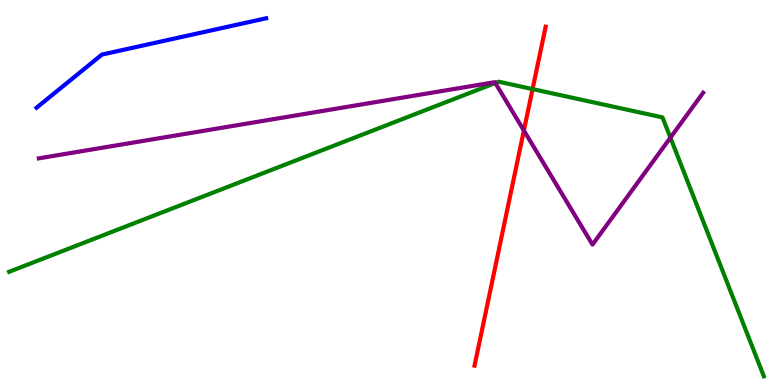[{'lines': ['blue', 'red'], 'intersections': []}, {'lines': ['green', 'red'], 'intersections': [{'x': 6.87, 'y': 7.69}]}, {'lines': ['purple', 'red'], 'intersections': [{'x': 6.76, 'y': 6.61}]}, {'lines': ['blue', 'green'], 'intersections': []}, {'lines': ['blue', 'purple'], 'intersections': []}, {'lines': ['green', 'purple'], 'intersections': [{'x': 6.39, 'y': 7.84}, {'x': 8.65, 'y': 6.42}]}]